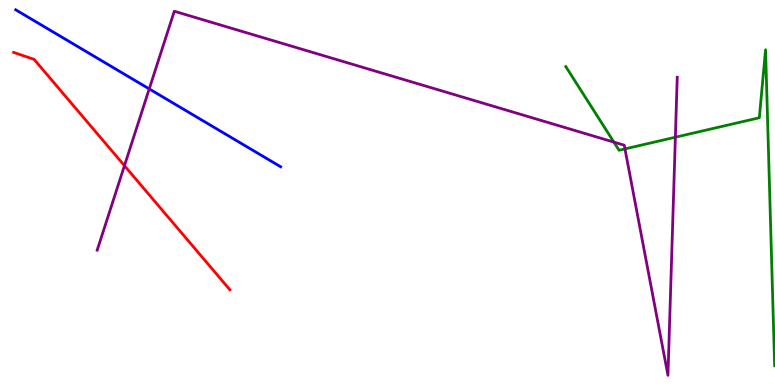[{'lines': ['blue', 'red'], 'intersections': []}, {'lines': ['green', 'red'], 'intersections': []}, {'lines': ['purple', 'red'], 'intersections': [{'x': 1.61, 'y': 5.7}]}, {'lines': ['blue', 'green'], 'intersections': []}, {'lines': ['blue', 'purple'], 'intersections': [{'x': 1.93, 'y': 7.69}]}, {'lines': ['green', 'purple'], 'intersections': [{'x': 7.92, 'y': 6.31}, {'x': 8.06, 'y': 6.13}, {'x': 8.71, 'y': 6.44}]}]